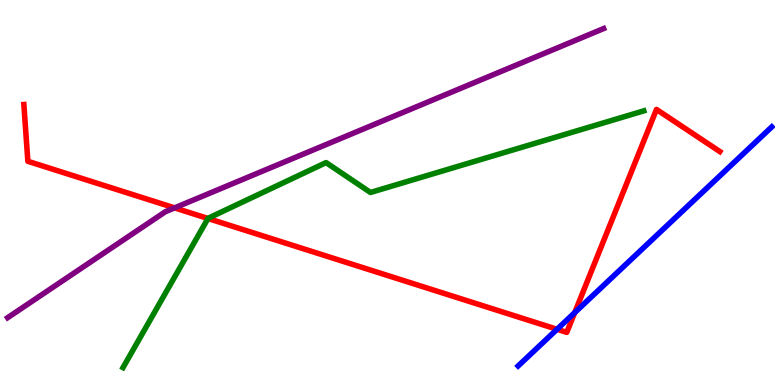[{'lines': ['blue', 'red'], 'intersections': [{'x': 7.19, 'y': 1.45}, {'x': 7.42, 'y': 1.88}]}, {'lines': ['green', 'red'], 'intersections': [{'x': 2.68, 'y': 4.33}]}, {'lines': ['purple', 'red'], 'intersections': [{'x': 2.25, 'y': 4.6}]}, {'lines': ['blue', 'green'], 'intersections': []}, {'lines': ['blue', 'purple'], 'intersections': []}, {'lines': ['green', 'purple'], 'intersections': []}]